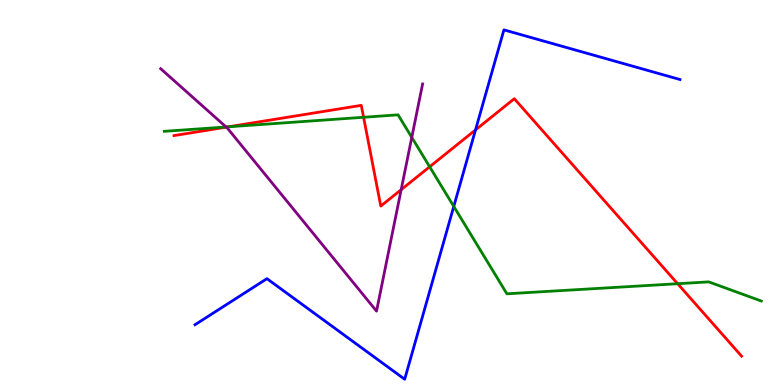[{'lines': ['blue', 'red'], 'intersections': [{'x': 6.14, 'y': 6.63}]}, {'lines': ['green', 'red'], 'intersections': [{'x': 2.95, 'y': 6.71}, {'x': 4.69, 'y': 6.95}, {'x': 5.54, 'y': 5.67}, {'x': 8.74, 'y': 2.63}]}, {'lines': ['purple', 'red'], 'intersections': [{'x': 2.92, 'y': 6.7}, {'x': 5.18, 'y': 5.07}]}, {'lines': ['blue', 'green'], 'intersections': [{'x': 5.86, 'y': 4.64}]}, {'lines': ['blue', 'purple'], 'intersections': []}, {'lines': ['green', 'purple'], 'intersections': [{'x': 2.92, 'y': 6.7}, {'x': 5.31, 'y': 6.43}]}]